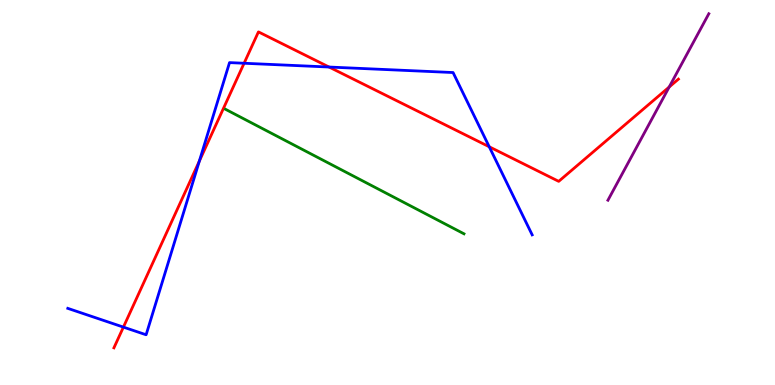[{'lines': ['blue', 'red'], 'intersections': [{'x': 1.59, 'y': 1.5}, {'x': 2.57, 'y': 5.82}, {'x': 3.15, 'y': 8.36}, {'x': 4.25, 'y': 8.26}, {'x': 6.31, 'y': 6.19}]}, {'lines': ['green', 'red'], 'intersections': []}, {'lines': ['purple', 'red'], 'intersections': [{'x': 8.63, 'y': 7.74}]}, {'lines': ['blue', 'green'], 'intersections': []}, {'lines': ['blue', 'purple'], 'intersections': []}, {'lines': ['green', 'purple'], 'intersections': []}]